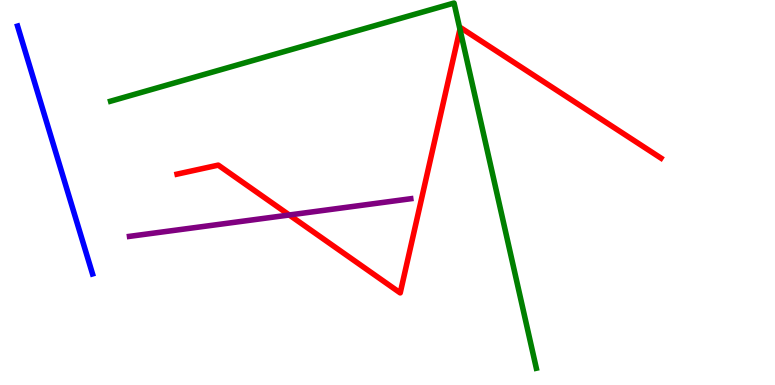[{'lines': ['blue', 'red'], 'intersections': []}, {'lines': ['green', 'red'], 'intersections': [{'x': 5.93, 'y': 9.24}]}, {'lines': ['purple', 'red'], 'intersections': [{'x': 3.73, 'y': 4.42}]}, {'lines': ['blue', 'green'], 'intersections': []}, {'lines': ['blue', 'purple'], 'intersections': []}, {'lines': ['green', 'purple'], 'intersections': []}]